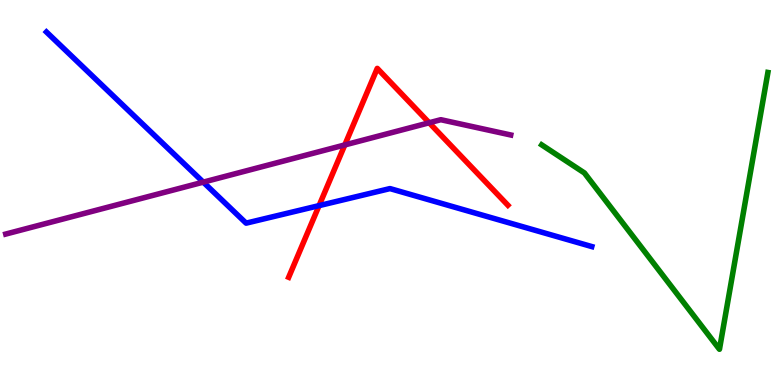[{'lines': ['blue', 'red'], 'intersections': [{'x': 4.12, 'y': 4.66}]}, {'lines': ['green', 'red'], 'intersections': []}, {'lines': ['purple', 'red'], 'intersections': [{'x': 4.45, 'y': 6.24}, {'x': 5.54, 'y': 6.81}]}, {'lines': ['blue', 'green'], 'intersections': []}, {'lines': ['blue', 'purple'], 'intersections': [{'x': 2.62, 'y': 5.27}]}, {'lines': ['green', 'purple'], 'intersections': []}]